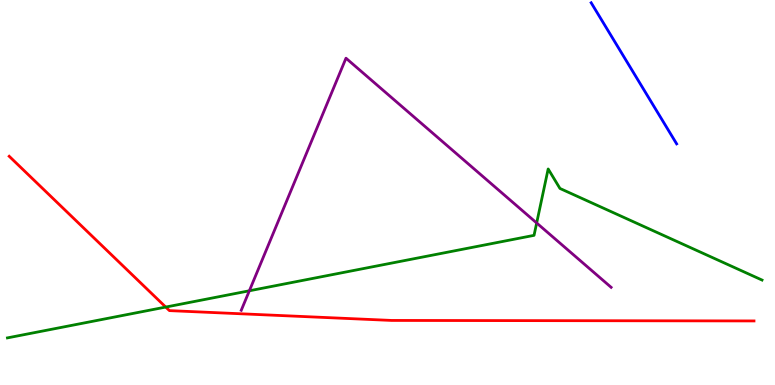[{'lines': ['blue', 'red'], 'intersections': []}, {'lines': ['green', 'red'], 'intersections': [{'x': 2.14, 'y': 2.02}]}, {'lines': ['purple', 'red'], 'intersections': []}, {'lines': ['blue', 'green'], 'intersections': []}, {'lines': ['blue', 'purple'], 'intersections': []}, {'lines': ['green', 'purple'], 'intersections': [{'x': 3.22, 'y': 2.45}, {'x': 6.92, 'y': 4.21}]}]